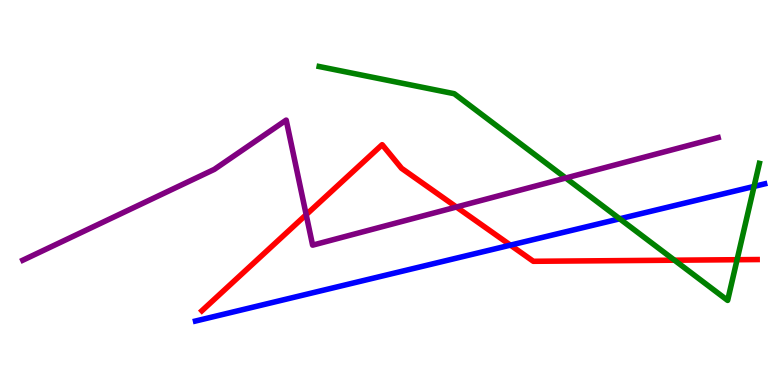[{'lines': ['blue', 'red'], 'intersections': [{'x': 6.59, 'y': 3.63}]}, {'lines': ['green', 'red'], 'intersections': [{'x': 8.7, 'y': 3.24}, {'x': 9.51, 'y': 3.25}]}, {'lines': ['purple', 'red'], 'intersections': [{'x': 3.95, 'y': 4.42}, {'x': 5.89, 'y': 4.62}]}, {'lines': ['blue', 'green'], 'intersections': [{'x': 8.0, 'y': 4.32}, {'x': 9.73, 'y': 5.16}]}, {'lines': ['blue', 'purple'], 'intersections': []}, {'lines': ['green', 'purple'], 'intersections': [{'x': 7.3, 'y': 5.38}]}]